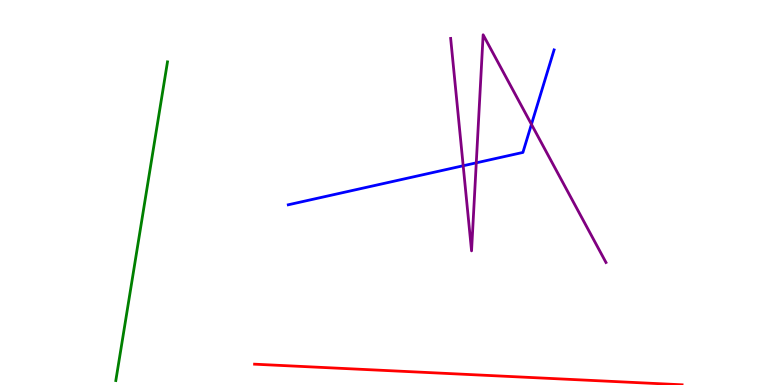[{'lines': ['blue', 'red'], 'intersections': []}, {'lines': ['green', 'red'], 'intersections': []}, {'lines': ['purple', 'red'], 'intersections': []}, {'lines': ['blue', 'green'], 'intersections': []}, {'lines': ['blue', 'purple'], 'intersections': [{'x': 5.98, 'y': 5.69}, {'x': 6.15, 'y': 5.77}, {'x': 6.86, 'y': 6.77}]}, {'lines': ['green', 'purple'], 'intersections': []}]